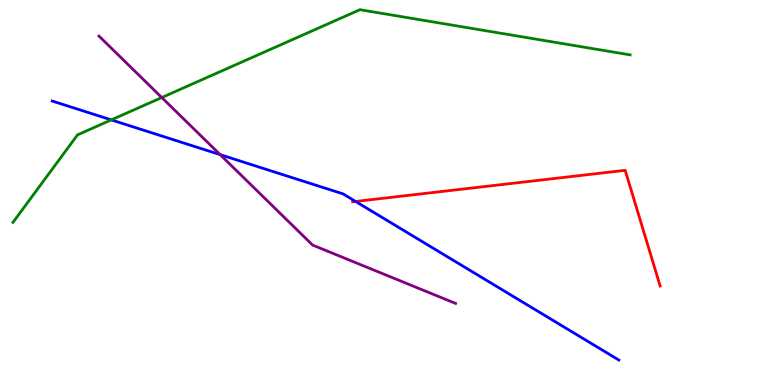[{'lines': ['blue', 'red'], 'intersections': [{'x': 4.59, 'y': 4.77}]}, {'lines': ['green', 'red'], 'intersections': []}, {'lines': ['purple', 'red'], 'intersections': []}, {'lines': ['blue', 'green'], 'intersections': [{'x': 1.44, 'y': 6.89}]}, {'lines': ['blue', 'purple'], 'intersections': [{'x': 2.84, 'y': 5.98}]}, {'lines': ['green', 'purple'], 'intersections': [{'x': 2.09, 'y': 7.47}]}]